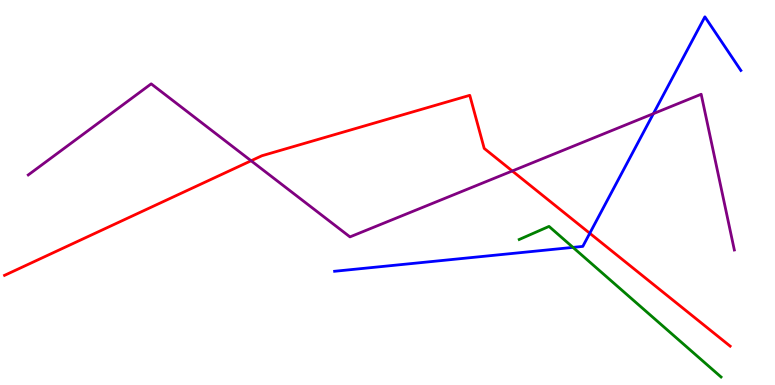[{'lines': ['blue', 'red'], 'intersections': [{'x': 7.61, 'y': 3.94}]}, {'lines': ['green', 'red'], 'intersections': []}, {'lines': ['purple', 'red'], 'intersections': [{'x': 3.24, 'y': 5.82}, {'x': 6.61, 'y': 5.56}]}, {'lines': ['blue', 'green'], 'intersections': [{'x': 7.39, 'y': 3.57}]}, {'lines': ['blue', 'purple'], 'intersections': [{'x': 8.43, 'y': 7.05}]}, {'lines': ['green', 'purple'], 'intersections': []}]